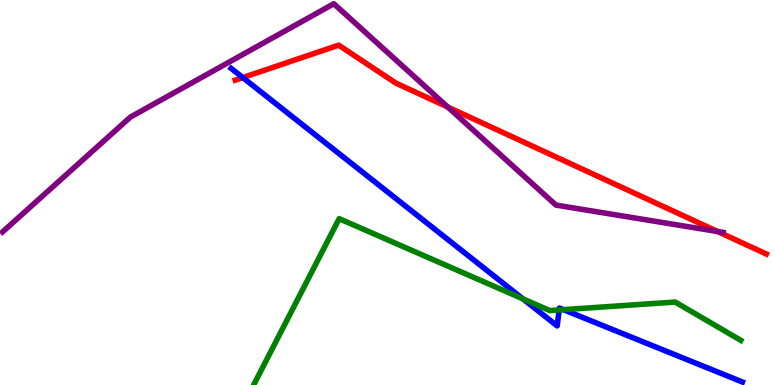[{'lines': ['blue', 'red'], 'intersections': [{'x': 3.13, 'y': 7.98}]}, {'lines': ['green', 'red'], 'intersections': []}, {'lines': ['purple', 'red'], 'intersections': [{'x': 5.78, 'y': 7.22}, {'x': 9.26, 'y': 3.99}]}, {'lines': ['blue', 'green'], 'intersections': [{'x': 6.75, 'y': 2.24}, {'x': 7.22, 'y': 1.95}, {'x': 7.27, 'y': 1.96}]}, {'lines': ['blue', 'purple'], 'intersections': []}, {'lines': ['green', 'purple'], 'intersections': []}]